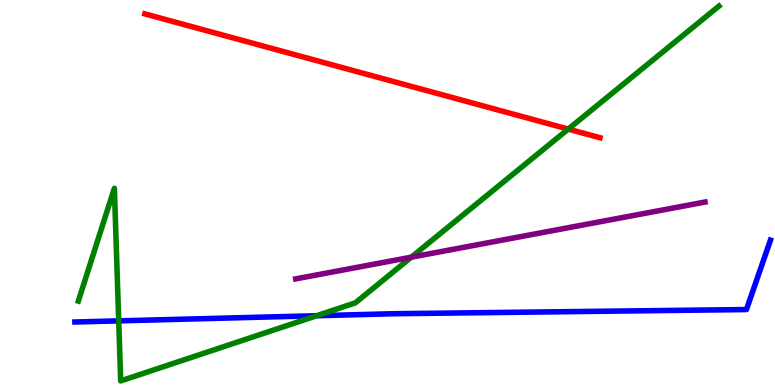[{'lines': ['blue', 'red'], 'intersections': []}, {'lines': ['green', 'red'], 'intersections': [{'x': 7.33, 'y': 6.65}]}, {'lines': ['purple', 'red'], 'intersections': []}, {'lines': ['blue', 'green'], 'intersections': [{'x': 1.53, 'y': 1.67}, {'x': 4.09, 'y': 1.8}]}, {'lines': ['blue', 'purple'], 'intersections': []}, {'lines': ['green', 'purple'], 'intersections': [{'x': 5.31, 'y': 3.32}]}]